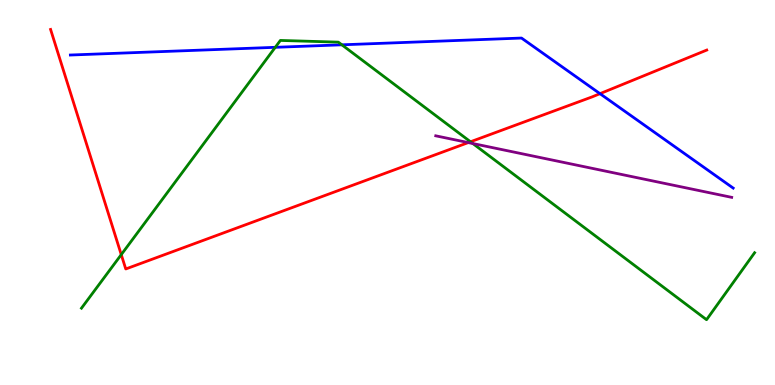[{'lines': ['blue', 'red'], 'intersections': [{'x': 7.74, 'y': 7.57}]}, {'lines': ['green', 'red'], 'intersections': [{'x': 1.56, 'y': 3.39}, {'x': 6.07, 'y': 6.32}]}, {'lines': ['purple', 'red'], 'intersections': [{'x': 6.04, 'y': 6.3}]}, {'lines': ['blue', 'green'], 'intersections': [{'x': 3.55, 'y': 8.77}, {'x': 4.41, 'y': 8.84}]}, {'lines': ['blue', 'purple'], 'intersections': []}, {'lines': ['green', 'purple'], 'intersections': [{'x': 6.1, 'y': 6.27}]}]